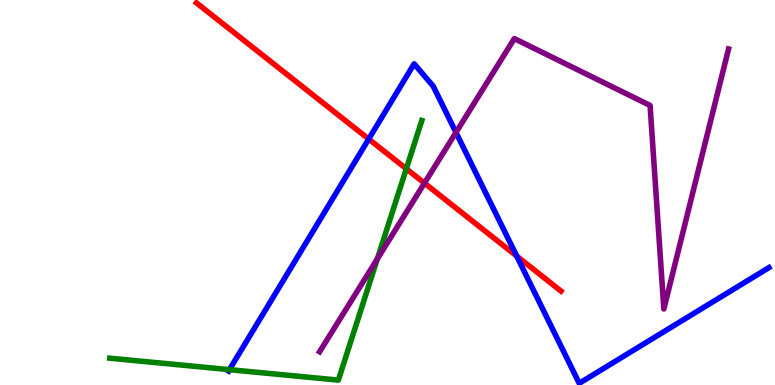[{'lines': ['blue', 'red'], 'intersections': [{'x': 4.76, 'y': 6.39}, {'x': 6.67, 'y': 3.35}]}, {'lines': ['green', 'red'], 'intersections': [{'x': 5.24, 'y': 5.62}]}, {'lines': ['purple', 'red'], 'intersections': [{'x': 5.48, 'y': 5.24}]}, {'lines': ['blue', 'green'], 'intersections': [{'x': 2.96, 'y': 0.398}]}, {'lines': ['blue', 'purple'], 'intersections': [{'x': 5.88, 'y': 6.56}]}, {'lines': ['green', 'purple'], 'intersections': [{'x': 4.87, 'y': 3.27}]}]